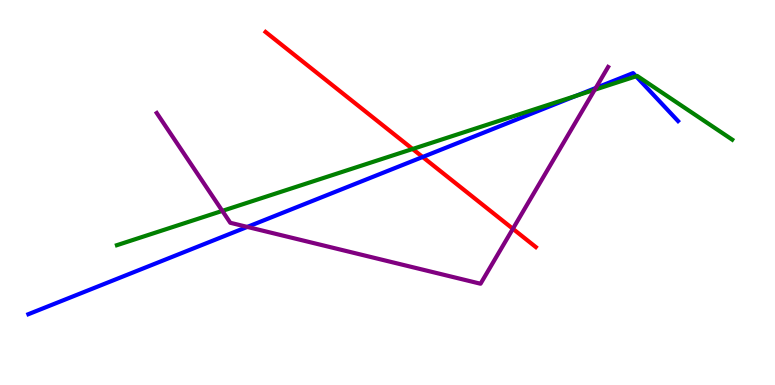[{'lines': ['blue', 'red'], 'intersections': [{'x': 5.45, 'y': 5.92}]}, {'lines': ['green', 'red'], 'intersections': [{'x': 5.32, 'y': 6.13}]}, {'lines': ['purple', 'red'], 'intersections': [{'x': 6.62, 'y': 4.06}]}, {'lines': ['blue', 'green'], 'intersections': [{'x': 7.44, 'y': 7.51}, {'x': 8.21, 'y': 8.02}]}, {'lines': ['blue', 'purple'], 'intersections': [{'x': 3.19, 'y': 4.11}, {'x': 7.69, 'y': 7.71}]}, {'lines': ['green', 'purple'], 'intersections': [{'x': 2.87, 'y': 4.52}, {'x': 7.67, 'y': 7.67}]}]